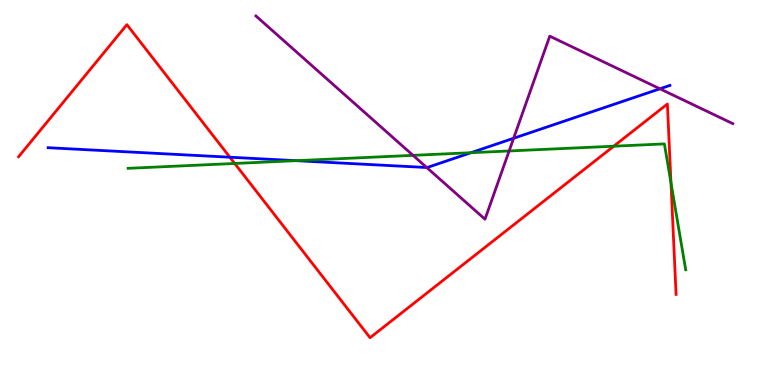[{'lines': ['blue', 'red'], 'intersections': [{'x': 2.97, 'y': 5.92}]}, {'lines': ['green', 'red'], 'intersections': [{'x': 3.03, 'y': 5.75}, {'x': 7.92, 'y': 6.2}, {'x': 8.66, 'y': 5.25}]}, {'lines': ['purple', 'red'], 'intersections': []}, {'lines': ['blue', 'green'], 'intersections': [{'x': 3.82, 'y': 5.83}, {'x': 6.08, 'y': 6.03}]}, {'lines': ['blue', 'purple'], 'intersections': [{'x': 5.51, 'y': 5.65}, {'x': 6.63, 'y': 6.41}, {'x': 8.51, 'y': 7.69}]}, {'lines': ['green', 'purple'], 'intersections': [{'x': 5.33, 'y': 5.96}, {'x': 6.57, 'y': 6.08}]}]